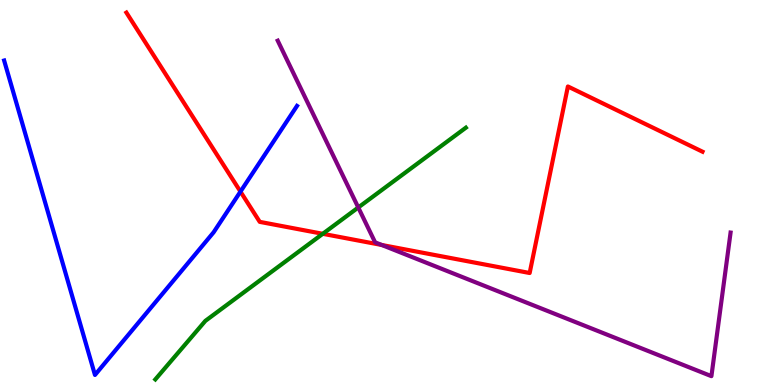[{'lines': ['blue', 'red'], 'intersections': [{'x': 3.1, 'y': 5.02}]}, {'lines': ['green', 'red'], 'intersections': [{'x': 4.16, 'y': 3.93}]}, {'lines': ['purple', 'red'], 'intersections': [{'x': 4.93, 'y': 3.64}]}, {'lines': ['blue', 'green'], 'intersections': []}, {'lines': ['blue', 'purple'], 'intersections': []}, {'lines': ['green', 'purple'], 'intersections': [{'x': 4.62, 'y': 4.61}]}]